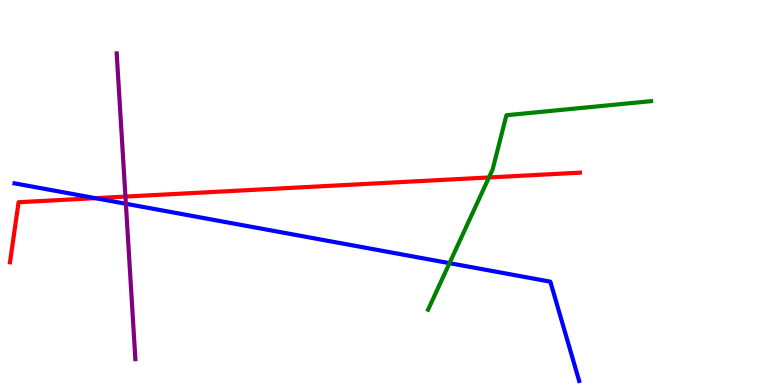[{'lines': ['blue', 'red'], 'intersections': [{'x': 1.23, 'y': 4.85}]}, {'lines': ['green', 'red'], 'intersections': [{'x': 6.31, 'y': 5.39}]}, {'lines': ['purple', 'red'], 'intersections': [{'x': 1.62, 'y': 4.89}]}, {'lines': ['blue', 'green'], 'intersections': [{'x': 5.8, 'y': 3.16}]}, {'lines': ['blue', 'purple'], 'intersections': [{'x': 1.62, 'y': 4.71}]}, {'lines': ['green', 'purple'], 'intersections': []}]